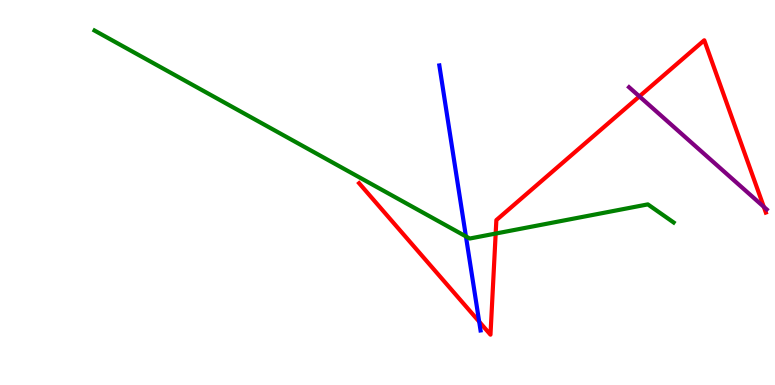[{'lines': ['blue', 'red'], 'intersections': [{'x': 6.18, 'y': 1.65}]}, {'lines': ['green', 'red'], 'intersections': [{'x': 6.4, 'y': 3.93}]}, {'lines': ['purple', 'red'], 'intersections': [{'x': 8.25, 'y': 7.5}, {'x': 9.86, 'y': 4.63}]}, {'lines': ['blue', 'green'], 'intersections': [{'x': 6.01, 'y': 3.86}]}, {'lines': ['blue', 'purple'], 'intersections': []}, {'lines': ['green', 'purple'], 'intersections': []}]